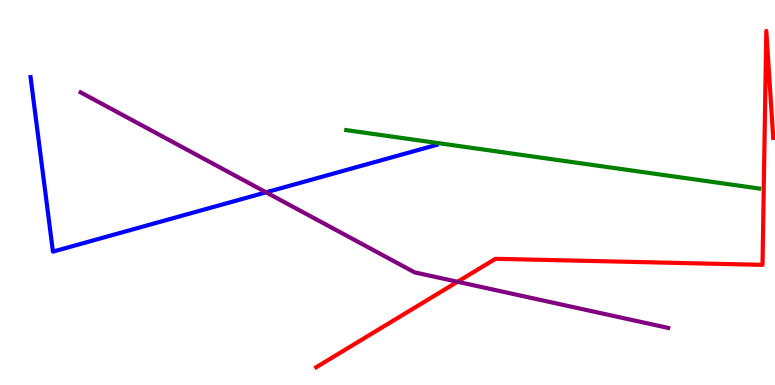[{'lines': ['blue', 'red'], 'intersections': []}, {'lines': ['green', 'red'], 'intersections': []}, {'lines': ['purple', 'red'], 'intersections': [{'x': 5.9, 'y': 2.68}]}, {'lines': ['blue', 'green'], 'intersections': []}, {'lines': ['blue', 'purple'], 'intersections': [{'x': 3.43, 'y': 5.0}]}, {'lines': ['green', 'purple'], 'intersections': []}]